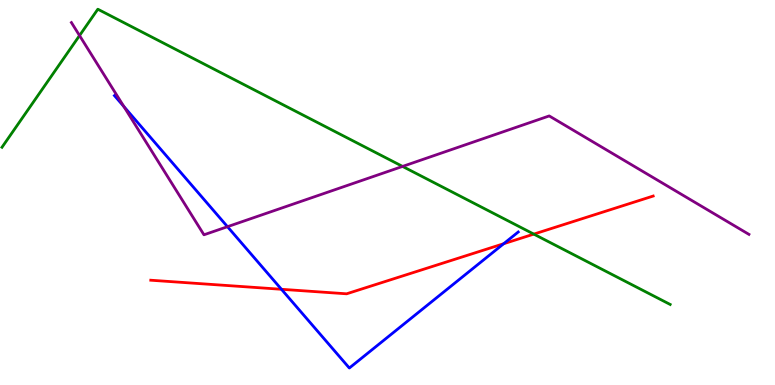[{'lines': ['blue', 'red'], 'intersections': [{'x': 3.63, 'y': 2.49}, {'x': 6.5, 'y': 3.67}]}, {'lines': ['green', 'red'], 'intersections': [{'x': 6.89, 'y': 3.92}]}, {'lines': ['purple', 'red'], 'intersections': []}, {'lines': ['blue', 'green'], 'intersections': []}, {'lines': ['blue', 'purple'], 'intersections': [{'x': 1.6, 'y': 7.23}, {'x': 2.94, 'y': 4.11}]}, {'lines': ['green', 'purple'], 'intersections': [{'x': 1.03, 'y': 9.08}, {'x': 5.19, 'y': 5.68}]}]